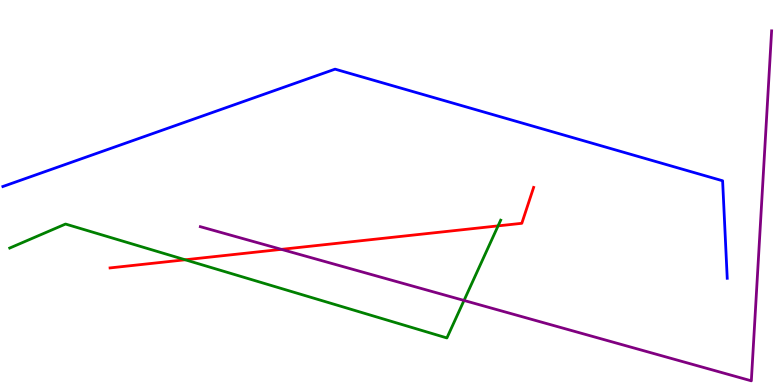[{'lines': ['blue', 'red'], 'intersections': []}, {'lines': ['green', 'red'], 'intersections': [{'x': 2.39, 'y': 3.25}, {'x': 6.43, 'y': 4.13}]}, {'lines': ['purple', 'red'], 'intersections': [{'x': 3.63, 'y': 3.52}]}, {'lines': ['blue', 'green'], 'intersections': []}, {'lines': ['blue', 'purple'], 'intersections': []}, {'lines': ['green', 'purple'], 'intersections': [{'x': 5.99, 'y': 2.2}]}]